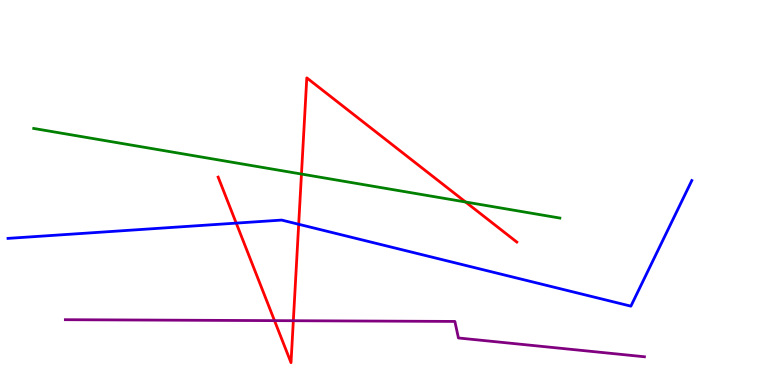[{'lines': ['blue', 'red'], 'intersections': [{'x': 3.05, 'y': 4.2}, {'x': 3.85, 'y': 4.17}]}, {'lines': ['green', 'red'], 'intersections': [{'x': 3.89, 'y': 5.48}, {'x': 6.01, 'y': 4.75}]}, {'lines': ['purple', 'red'], 'intersections': [{'x': 3.54, 'y': 1.67}, {'x': 3.78, 'y': 1.67}]}, {'lines': ['blue', 'green'], 'intersections': []}, {'lines': ['blue', 'purple'], 'intersections': []}, {'lines': ['green', 'purple'], 'intersections': []}]